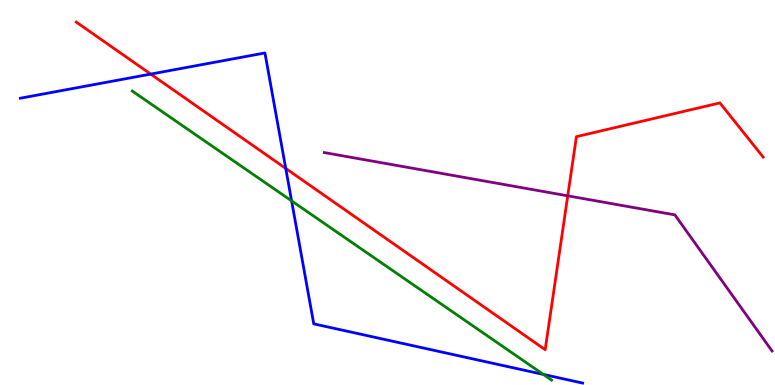[{'lines': ['blue', 'red'], 'intersections': [{'x': 1.94, 'y': 8.08}, {'x': 3.69, 'y': 5.62}]}, {'lines': ['green', 'red'], 'intersections': []}, {'lines': ['purple', 'red'], 'intersections': [{'x': 7.33, 'y': 4.91}]}, {'lines': ['blue', 'green'], 'intersections': [{'x': 3.76, 'y': 4.78}, {'x': 7.01, 'y': 0.274}]}, {'lines': ['blue', 'purple'], 'intersections': []}, {'lines': ['green', 'purple'], 'intersections': []}]